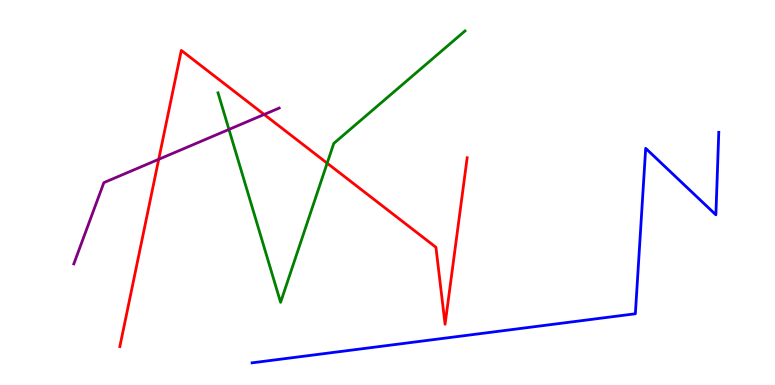[{'lines': ['blue', 'red'], 'intersections': []}, {'lines': ['green', 'red'], 'intersections': [{'x': 4.22, 'y': 5.76}]}, {'lines': ['purple', 'red'], 'intersections': [{'x': 2.05, 'y': 5.86}, {'x': 3.41, 'y': 7.03}]}, {'lines': ['blue', 'green'], 'intersections': []}, {'lines': ['blue', 'purple'], 'intersections': []}, {'lines': ['green', 'purple'], 'intersections': [{'x': 2.95, 'y': 6.64}]}]